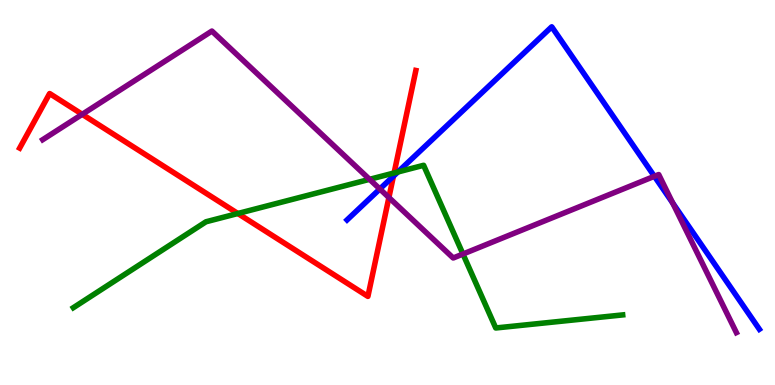[{'lines': ['blue', 'red'], 'intersections': [{'x': 5.08, 'y': 5.42}]}, {'lines': ['green', 'red'], 'intersections': [{'x': 3.07, 'y': 4.45}, {'x': 5.09, 'y': 5.51}]}, {'lines': ['purple', 'red'], 'intersections': [{'x': 1.06, 'y': 7.03}, {'x': 5.02, 'y': 4.87}]}, {'lines': ['blue', 'green'], 'intersections': [{'x': 5.13, 'y': 5.53}]}, {'lines': ['blue', 'purple'], 'intersections': [{'x': 4.9, 'y': 5.09}, {'x': 8.44, 'y': 5.42}, {'x': 8.68, 'y': 4.73}]}, {'lines': ['green', 'purple'], 'intersections': [{'x': 4.77, 'y': 5.34}, {'x': 5.97, 'y': 3.4}]}]